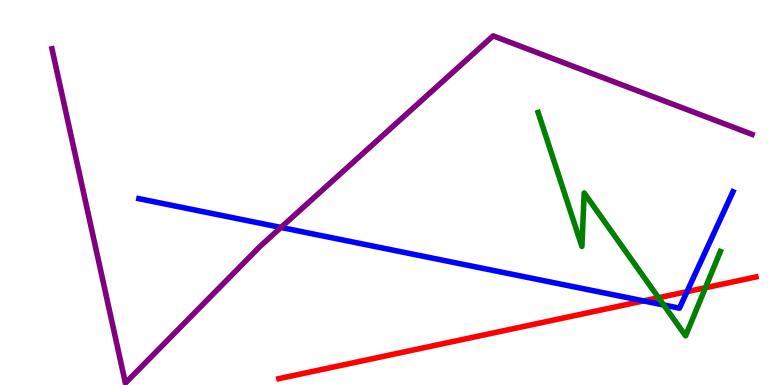[{'lines': ['blue', 'red'], 'intersections': [{'x': 8.3, 'y': 2.18}, {'x': 8.86, 'y': 2.42}]}, {'lines': ['green', 'red'], 'intersections': [{'x': 8.5, 'y': 2.27}, {'x': 9.1, 'y': 2.53}]}, {'lines': ['purple', 'red'], 'intersections': []}, {'lines': ['blue', 'green'], 'intersections': [{'x': 8.56, 'y': 2.08}]}, {'lines': ['blue', 'purple'], 'intersections': [{'x': 3.63, 'y': 4.09}]}, {'lines': ['green', 'purple'], 'intersections': []}]